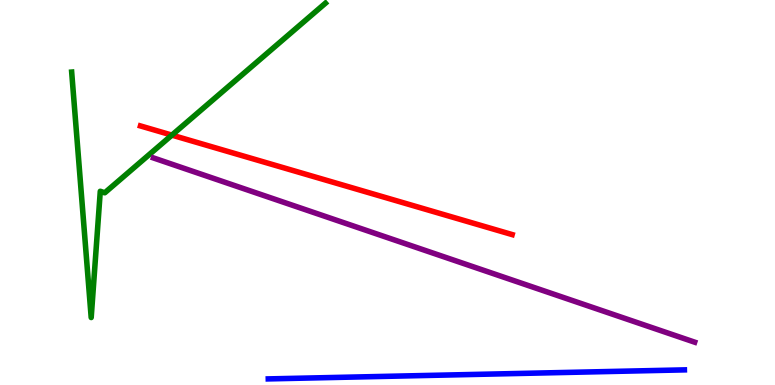[{'lines': ['blue', 'red'], 'intersections': []}, {'lines': ['green', 'red'], 'intersections': [{'x': 2.22, 'y': 6.49}]}, {'lines': ['purple', 'red'], 'intersections': []}, {'lines': ['blue', 'green'], 'intersections': []}, {'lines': ['blue', 'purple'], 'intersections': []}, {'lines': ['green', 'purple'], 'intersections': []}]